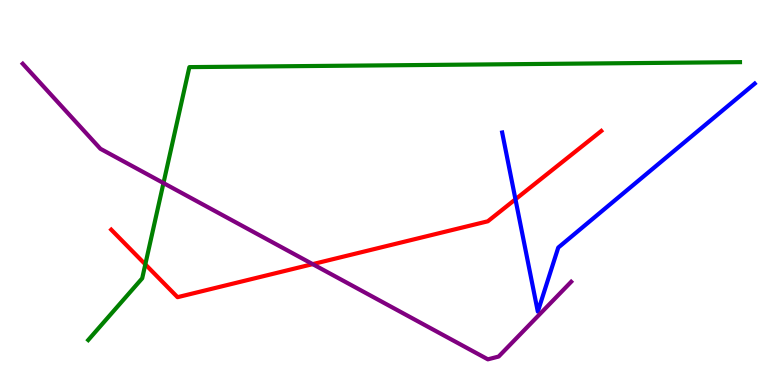[{'lines': ['blue', 'red'], 'intersections': [{'x': 6.65, 'y': 4.82}]}, {'lines': ['green', 'red'], 'intersections': [{'x': 1.88, 'y': 3.13}]}, {'lines': ['purple', 'red'], 'intersections': [{'x': 4.03, 'y': 3.14}]}, {'lines': ['blue', 'green'], 'intersections': []}, {'lines': ['blue', 'purple'], 'intersections': []}, {'lines': ['green', 'purple'], 'intersections': [{'x': 2.11, 'y': 5.25}]}]